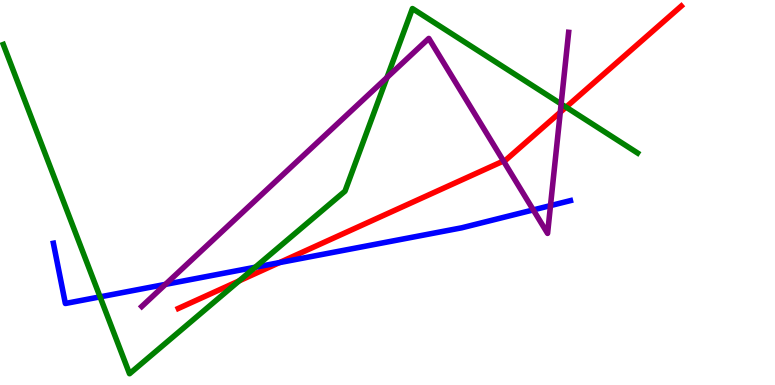[{'lines': ['blue', 'red'], 'intersections': [{'x': 3.61, 'y': 3.18}]}, {'lines': ['green', 'red'], 'intersections': [{'x': 3.09, 'y': 2.7}, {'x': 7.3, 'y': 7.22}]}, {'lines': ['purple', 'red'], 'intersections': [{'x': 6.5, 'y': 5.82}, {'x': 7.23, 'y': 7.09}]}, {'lines': ['blue', 'green'], 'intersections': [{'x': 1.29, 'y': 2.29}, {'x': 3.29, 'y': 3.06}]}, {'lines': ['blue', 'purple'], 'intersections': [{'x': 2.13, 'y': 2.61}, {'x': 6.88, 'y': 4.55}, {'x': 7.1, 'y': 4.66}]}, {'lines': ['green', 'purple'], 'intersections': [{'x': 4.99, 'y': 7.99}, {'x': 7.24, 'y': 7.3}]}]